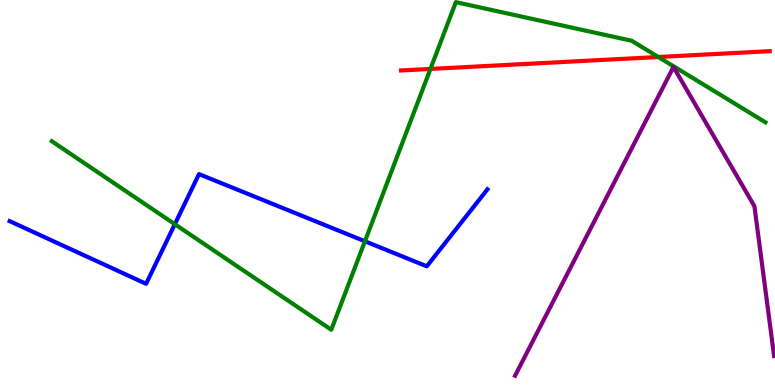[{'lines': ['blue', 'red'], 'intersections': []}, {'lines': ['green', 'red'], 'intersections': [{'x': 5.55, 'y': 8.21}, {'x': 8.49, 'y': 8.52}]}, {'lines': ['purple', 'red'], 'intersections': []}, {'lines': ['blue', 'green'], 'intersections': [{'x': 2.26, 'y': 4.18}, {'x': 4.71, 'y': 3.73}]}, {'lines': ['blue', 'purple'], 'intersections': []}, {'lines': ['green', 'purple'], 'intersections': []}]